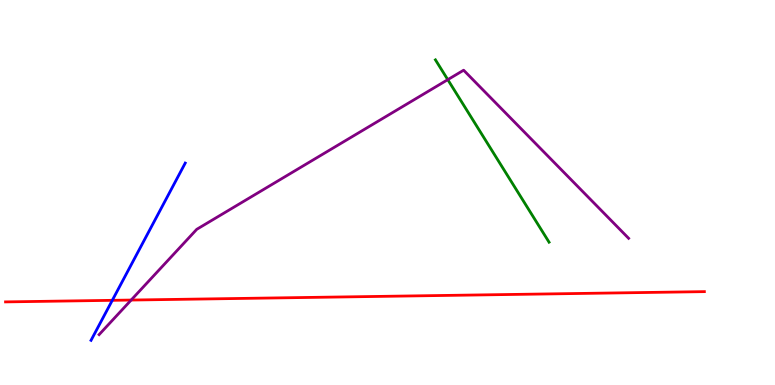[{'lines': ['blue', 'red'], 'intersections': [{'x': 1.45, 'y': 2.2}]}, {'lines': ['green', 'red'], 'intersections': []}, {'lines': ['purple', 'red'], 'intersections': [{'x': 1.69, 'y': 2.21}]}, {'lines': ['blue', 'green'], 'intersections': []}, {'lines': ['blue', 'purple'], 'intersections': []}, {'lines': ['green', 'purple'], 'intersections': [{'x': 5.78, 'y': 7.93}]}]